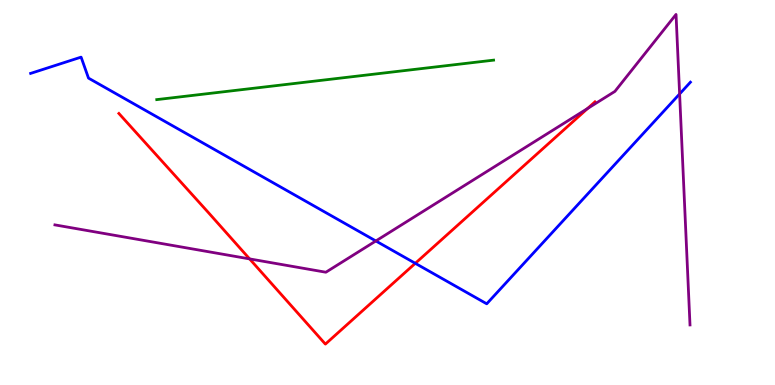[{'lines': ['blue', 'red'], 'intersections': [{'x': 5.36, 'y': 3.16}]}, {'lines': ['green', 'red'], 'intersections': []}, {'lines': ['purple', 'red'], 'intersections': [{'x': 3.22, 'y': 3.28}, {'x': 7.58, 'y': 7.18}]}, {'lines': ['blue', 'green'], 'intersections': []}, {'lines': ['blue', 'purple'], 'intersections': [{'x': 4.85, 'y': 3.74}, {'x': 8.77, 'y': 7.56}]}, {'lines': ['green', 'purple'], 'intersections': []}]